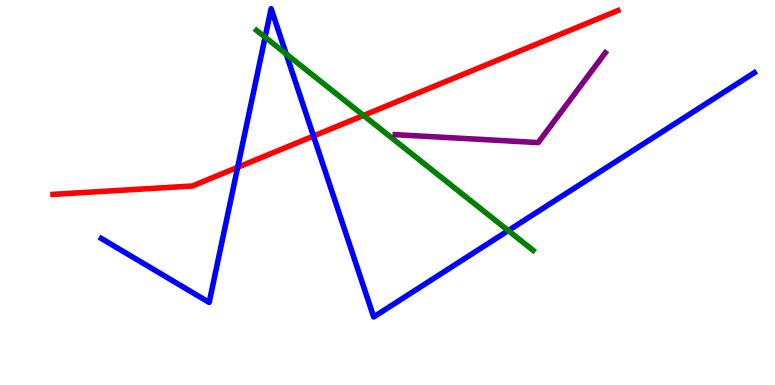[{'lines': ['blue', 'red'], 'intersections': [{'x': 3.07, 'y': 5.65}, {'x': 4.05, 'y': 6.47}]}, {'lines': ['green', 'red'], 'intersections': [{'x': 4.69, 'y': 7.0}]}, {'lines': ['purple', 'red'], 'intersections': []}, {'lines': ['blue', 'green'], 'intersections': [{'x': 3.42, 'y': 9.03}, {'x': 3.69, 'y': 8.6}, {'x': 6.56, 'y': 4.01}]}, {'lines': ['blue', 'purple'], 'intersections': []}, {'lines': ['green', 'purple'], 'intersections': []}]